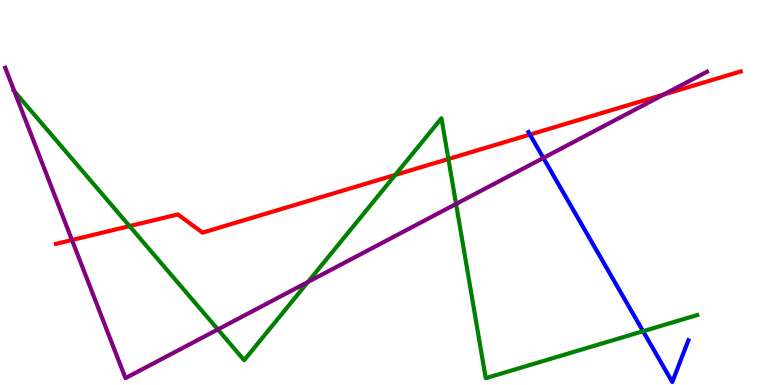[{'lines': ['blue', 'red'], 'intersections': [{'x': 6.84, 'y': 6.5}]}, {'lines': ['green', 'red'], 'intersections': [{'x': 1.67, 'y': 4.13}, {'x': 5.1, 'y': 5.46}, {'x': 5.79, 'y': 5.87}]}, {'lines': ['purple', 'red'], 'intersections': [{'x': 0.929, 'y': 3.77}, {'x': 8.57, 'y': 7.55}]}, {'lines': ['blue', 'green'], 'intersections': [{'x': 8.3, 'y': 1.4}]}, {'lines': ['blue', 'purple'], 'intersections': [{'x': 7.01, 'y': 5.9}]}, {'lines': ['green', 'purple'], 'intersections': [{'x': 0.186, 'y': 7.63}, {'x': 2.81, 'y': 1.44}, {'x': 3.97, 'y': 2.68}, {'x': 5.88, 'y': 4.7}]}]